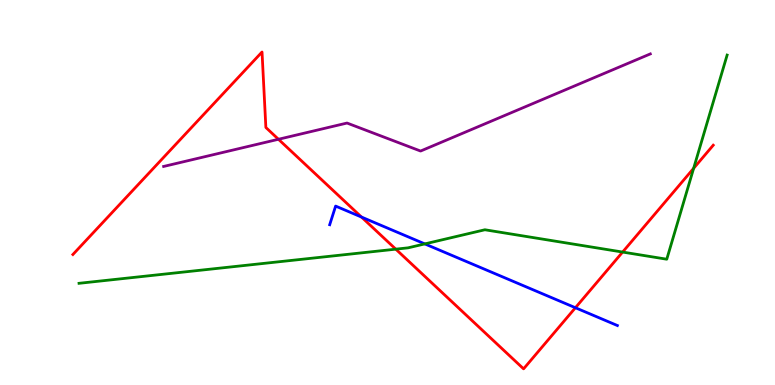[{'lines': ['blue', 'red'], 'intersections': [{'x': 4.66, 'y': 4.36}, {'x': 7.42, 'y': 2.01}]}, {'lines': ['green', 'red'], 'intersections': [{'x': 5.11, 'y': 3.53}, {'x': 8.03, 'y': 3.45}, {'x': 8.95, 'y': 5.63}]}, {'lines': ['purple', 'red'], 'intersections': [{'x': 3.59, 'y': 6.38}]}, {'lines': ['blue', 'green'], 'intersections': [{'x': 5.48, 'y': 3.66}]}, {'lines': ['blue', 'purple'], 'intersections': []}, {'lines': ['green', 'purple'], 'intersections': []}]